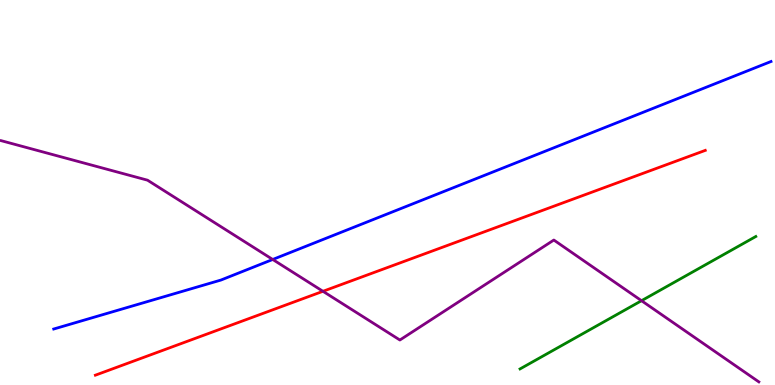[{'lines': ['blue', 'red'], 'intersections': []}, {'lines': ['green', 'red'], 'intersections': []}, {'lines': ['purple', 'red'], 'intersections': [{'x': 4.17, 'y': 2.43}]}, {'lines': ['blue', 'green'], 'intersections': []}, {'lines': ['blue', 'purple'], 'intersections': [{'x': 3.52, 'y': 3.26}]}, {'lines': ['green', 'purple'], 'intersections': [{'x': 8.28, 'y': 2.19}]}]